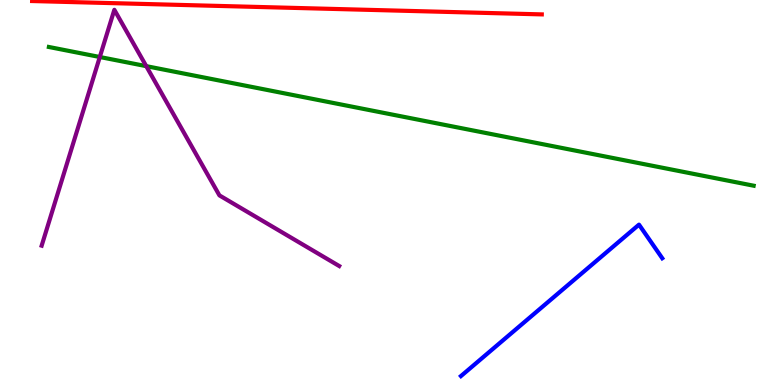[{'lines': ['blue', 'red'], 'intersections': []}, {'lines': ['green', 'red'], 'intersections': []}, {'lines': ['purple', 'red'], 'intersections': []}, {'lines': ['blue', 'green'], 'intersections': []}, {'lines': ['blue', 'purple'], 'intersections': []}, {'lines': ['green', 'purple'], 'intersections': [{'x': 1.29, 'y': 8.52}, {'x': 1.89, 'y': 8.28}]}]